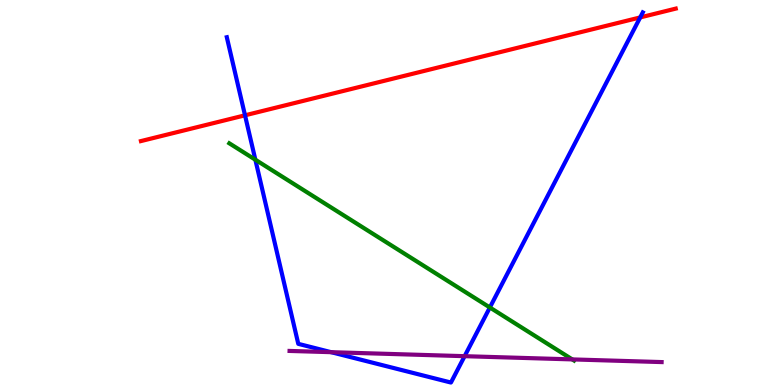[{'lines': ['blue', 'red'], 'intersections': [{'x': 3.16, 'y': 7.0}, {'x': 8.26, 'y': 9.55}]}, {'lines': ['green', 'red'], 'intersections': []}, {'lines': ['purple', 'red'], 'intersections': []}, {'lines': ['blue', 'green'], 'intersections': [{'x': 3.29, 'y': 5.85}, {'x': 6.32, 'y': 2.01}]}, {'lines': ['blue', 'purple'], 'intersections': [{'x': 4.27, 'y': 0.853}, {'x': 6.0, 'y': 0.749}]}, {'lines': ['green', 'purple'], 'intersections': [{'x': 7.38, 'y': 0.665}]}]